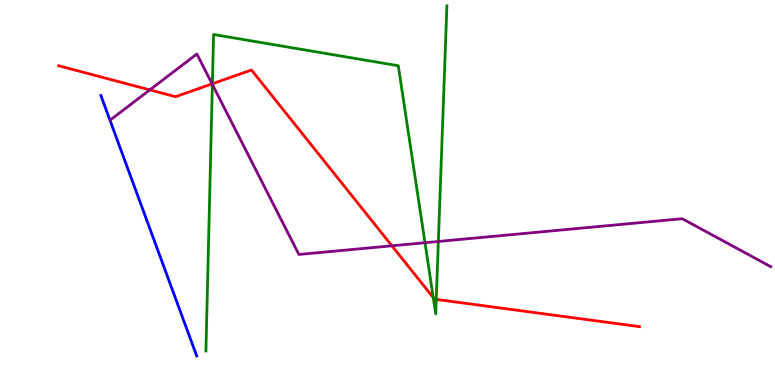[{'lines': ['blue', 'red'], 'intersections': []}, {'lines': ['green', 'red'], 'intersections': [{'x': 2.74, 'y': 7.82}, {'x': 5.59, 'y': 2.27}, {'x': 5.63, 'y': 2.22}]}, {'lines': ['purple', 'red'], 'intersections': [{'x': 1.93, 'y': 7.67}, {'x': 2.74, 'y': 7.82}, {'x': 5.06, 'y': 3.62}]}, {'lines': ['blue', 'green'], 'intersections': []}, {'lines': ['blue', 'purple'], 'intersections': []}, {'lines': ['green', 'purple'], 'intersections': [{'x': 2.74, 'y': 7.81}, {'x': 5.48, 'y': 3.7}, {'x': 5.66, 'y': 3.73}]}]